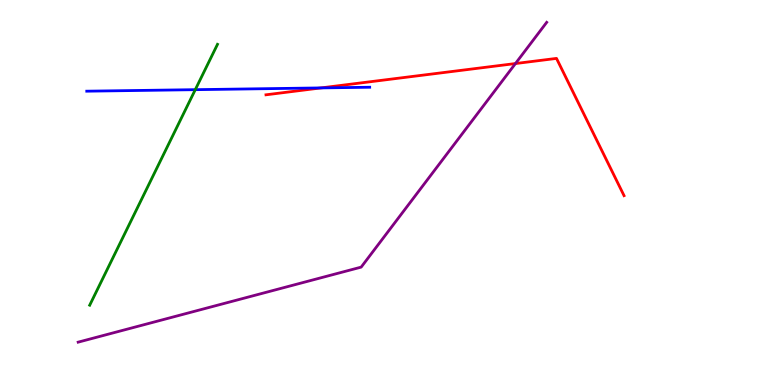[{'lines': ['blue', 'red'], 'intersections': [{'x': 4.14, 'y': 7.72}]}, {'lines': ['green', 'red'], 'intersections': []}, {'lines': ['purple', 'red'], 'intersections': [{'x': 6.65, 'y': 8.35}]}, {'lines': ['blue', 'green'], 'intersections': [{'x': 2.52, 'y': 7.67}]}, {'lines': ['blue', 'purple'], 'intersections': []}, {'lines': ['green', 'purple'], 'intersections': []}]